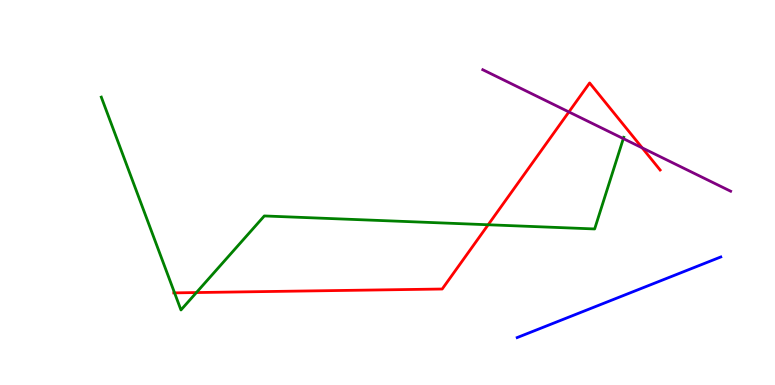[{'lines': ['blue', 'red'], 'intersections': []}, {'lines': ['green', 'red'], 'intersections': [{'x': 2.25, 'y': 2.39}, {'x': 2.53, 'y': 2.4}, {'x': 6.3, 'y': 4.16}]}, {'lines': ['purple', 'red'], 'intersections': [{'x': 7.34, 'y': 7.09}, {'x': 8.29, 'y': 6.16}]}, {'lines': ['blue', 'green'], 'intersections': []}, {'lines': ['blue', 'purple'], 'intersections': []}, {'lines': ['green', 'purple'], 'intersections': [{'x': 8.04, 'y': 6.4}]}]